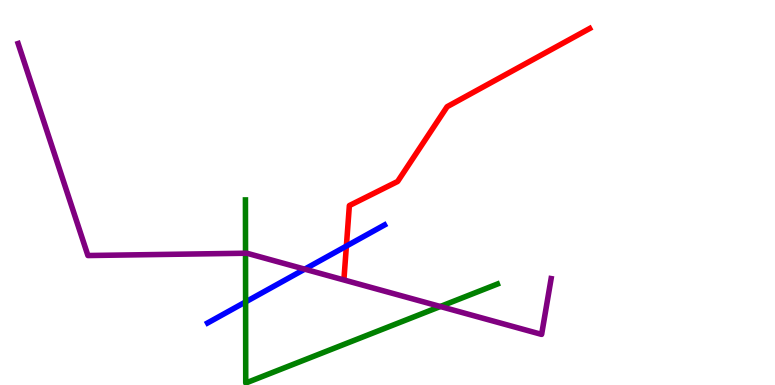[{'lines': ['blue', 'red'], 'intersections': [{'x': 4.47, 'y': 3.61}]}, {'lines': ['green', 'red'], 'intersections': []}, {'lines': ['purple', 'red'], 'intersections': []}, {'lines': ['blue', 'green'], 'intersections': [{'x': 3.17, 'y': 2.16}]}, {'lines': ['blue', 'purple'], 'intersections': [{'x': 3.93, 'y': 3.01}]}, {'lines': ['green', 'purple'], 'intersections': [{'x': 3.17, 'y': 3.42}, {'x': 5.68, 'y': 2.04}]}]